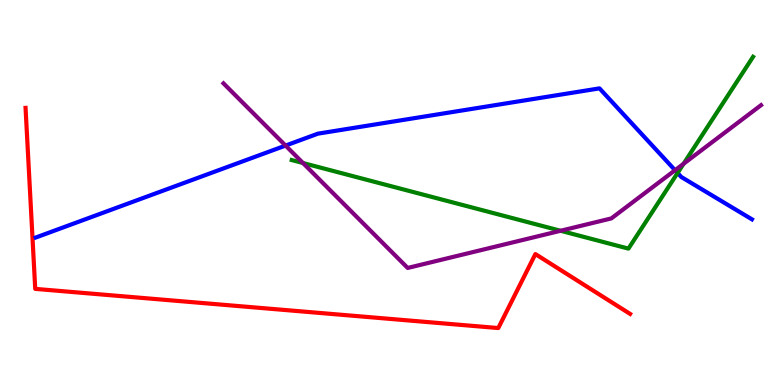[{'lines': ['blue', 'red'], 'intersections': []}, {'lines': ['green', 'red'], 'intersections': []}, {'lines': ['purple', 'red'], 'intersections': []}, {'lines': ['blue', 'green'], 'intersections': [{'x': 8.74, 'y': 5.51}]}, {'lines': ['blue', 'purple'], 'intersections': [{'x': 3.68, 'y': 6.22}, {'x': 8.71, 'y': 5.58}]}, {'lines': ['green', 'purple'], 'intersections': [{'x': 3.91, 'y': 5.77}, {'x': 7.23, 'y': 4.01}, {'x': 8.82, 'y': 5.75}]}]